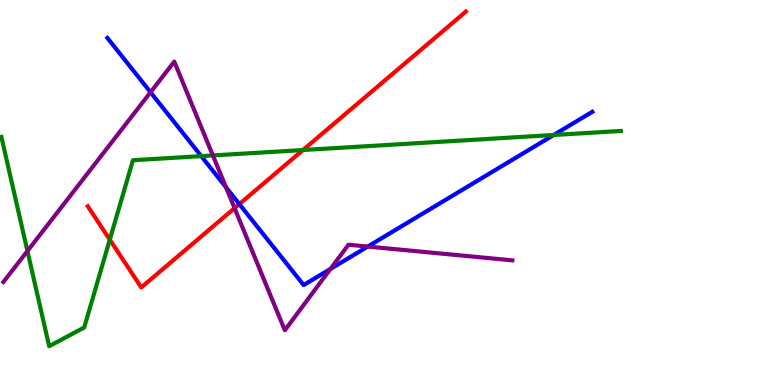[{'lines': ['blue', 'red'], 'intersections': [{'x': 3.09, 'y': 4.7}]}, {'lines': ['green', 'red'], 'intersections': [{'x': 1.42, 'y': 3.77}, {'x': 3.91, 'y': 6.1}]}, {'lines': ['purple', 'red'], 'intersections': [{'x': 3.03, 'y': 4.59}]}, {'lines': ['blue', 'green'], 'intersections': [{'x': 2.6, 'y': 5.94}, {'x': 7.14, 'y': 6.49}]}, {'lines': ['blue', 'purple'], 'intersections': [{'x': 1.94, 'y': 7.6}, {'x': 2.92, 'y': 5.14}, {'x': 4.26, 'y': 3.01}, {'x': 4.75, 'y': 3.6}]}, {'lines': ['green', 'purple'], 'intersections': [{'x': 0.354, 'y': 3.48}, {'x': 2.75, 'y': 5.96}]}]